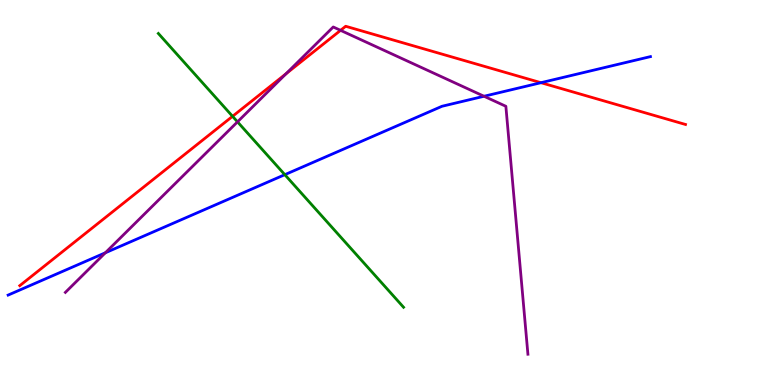[{'lines': ['blue', 'red'], 'intersections': [{'x': 6.98, 'y': 7.85}]}, {'lines': ['green', 'red'], 'intersections': [{'x': 3.0, 'y': 6.98}]}, {'lines': ['purple', 'red'], 'intersections': [{'x': 3.69, 'y': 8.09}, {'x': 4.39, 'y': 9.21}]}, {'lines': ['blue', 'green'], 'intersections': [{'x': 3.68, 'y': 5.46}]}, {'lines': ['blue', 'purple'], 'intersections': [{'x': 1.36, 'y': 3.43}, {'x': 6.25, 'y': 7.5}]}, {'lines': ['green', 'purple'], 'intersections': [{'x': 3.06, 'y': 6.84}]}]